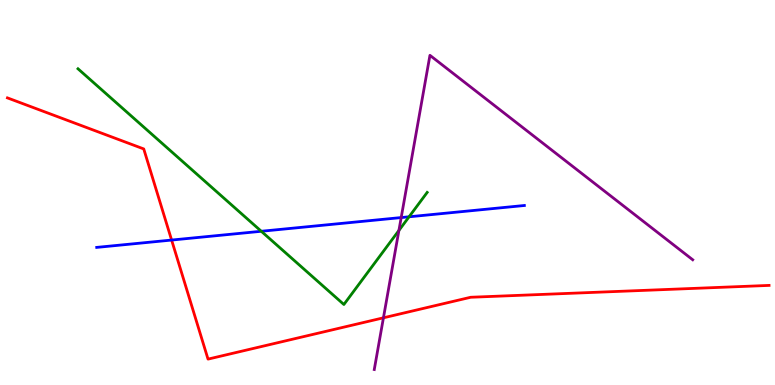[{'lines': ['blue', 'red'], 'intersections': [{'x': 2.21, 'y': 3.76}]}, {'lines': ['green', 'red'], 'intersections': []}, {'lines': ['purple', 'red'], 'intersections': [{'x': 4.95, 'y': 1.75}]}, {'lines': ['blue', 'green'], 'intersections': [{'x': 3.37, 'y': 3.99}, {'x': 5.28, 'y': 4.37}]}, {'lines': ['blue', 'purple'], 'intersections': [{'x': 5.18, 'y': 4.35}]}, {'lines': ['green', 'purple'], 'intersections': [{'x': 5.15, 'y': 4.01}]}]